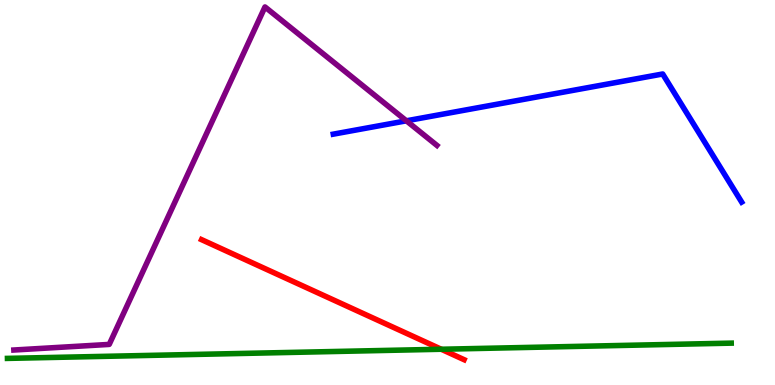[{'lines': ['blue', 'red'], 'intersections': []}, {'lines': ['green', 'red'], 'intersections': [{'x': 5.69, 'y': 0.929}]}, {'lines': ['purple', 'red'], 'intersections': []}, {'lines': ['blue', 'green'], 'intersections': []}, {'lines': ['blue', 'purple'], 'intersections': [{'x': 5.24, 'y': 6.86}]}, {'lines': ['green', 'purple'], 'intersections': []}]